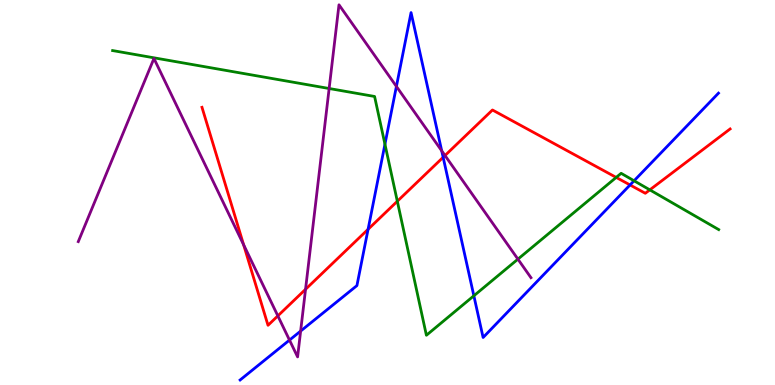[{'lines': ['blue', 'red'], 'intersections': [{'x': 4.75, 'y': 4.04}, {'x': 5.72, 'y': 5.91}, {'x': 8.13, 'y': 5.2}]}, {'lines': ['green', 'red'], 'intersections': [{'x': 5.13, 'y': 4.77}, {'x': 7.95, 'y': 5.39}, {'x': 8.38, 'y': 5.07}]}, {'lines': ['purple', 'red'], 'intersections': [{'x': 3.14, 'y': 3.64}, {'x': 3.59, 'y': 1.8}, {'x': 3.94, 'y': 2.49}, {'x': 5.74, 'y': 5.96}]}, {'lines': ['blue', 'green'], 'intersections': [{'x': 4.97, 'y': 6.25}, {'x': 6.11, 'y': 2.32}, {'x': 8.18, 'y': 5.3}]}, {'lines': ['blue', 'purple'], 'intersections': [{'x': 3.74, 'y': 1.17}, {'x': 3.88, 'y': 1.4}, {'x': 5.11, 'y': 7.76}, {'x': 5.7, 'y': 6.08}]}, {'lines': ['green', 'purple'], 'intersections': [{'x': 4.25, 'y': 7.7}, {'x': 6.68, 'y': 3.27}]}]